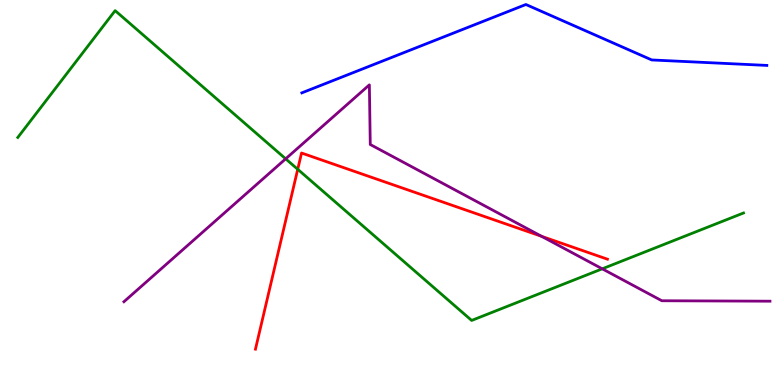[{'lines': ['blue', 'red'], 'intersections': []}, {'lines': ['green', 'red'], 'intersections': [{'x': 3.84, 'y': 5.6}]}, {'lines': ['purple', 'red'], 'intersections': [{'x': 6.99, 'y': 3.86}]}, {'lines': ['blue', 'green'], 'intersections': []}, {'lines': ['blue', 'purple'], 'intersections': []}, {'lines': ['green', 'purple'], 'intersections': [{'x': 3.69, 'y': 5.87}, {'x': 7.77, 'y': 3.02}]}]